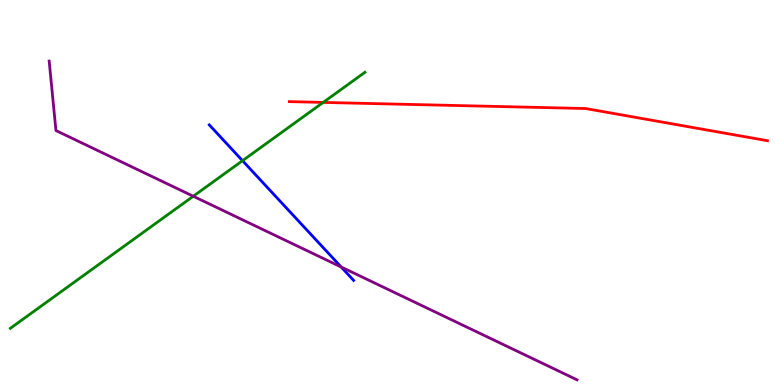[{'lines': ['blue', 'red'], 'intersections': []}, {'lines': ['green', 'red'], 'intersections': [{'x': 4.17, 'y': 7.34}]}, {'lines': ['purple', 'red'], 'intersections': []}, {'lines': ['blue', 'green'], 'intersections': [{'x': 3.13, 'y': 5.83}]}, {'lines': ['blue', 'purple'], 'intersections': [{'x': 4.4, 'y': 3.06}]}, {'lines': ['green', 'purple'], 'intersections': [{'x': 2.49, 'y': 4.9}]}]